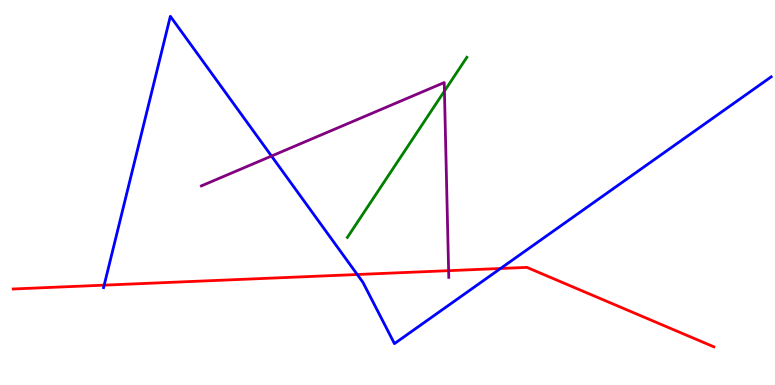[{'lines': ['blue', 'red'], 'intersections': [{'x': 1.34, 'y': 2.59}, {'x': 4.61, 'y': 2.87}, {'x': 6.46, 'y': 3.03}]}, {'lines': ['green', 'red'], 'intersections': []}, {'lines': ['purple', 'red'], 'intersections': [{'x': 5.79, 'y': 2.97}]}, {'lines': ['blue', 'green'], 'intersections': []}, {'lines': ['blue', 'purple'], 'intersections': [{'x': 3.5, 'y': 5.95}]}, {'lines': ['green', 'purple'], 'intersections': [{'x': 5.73, 'y': 7.63}]}]